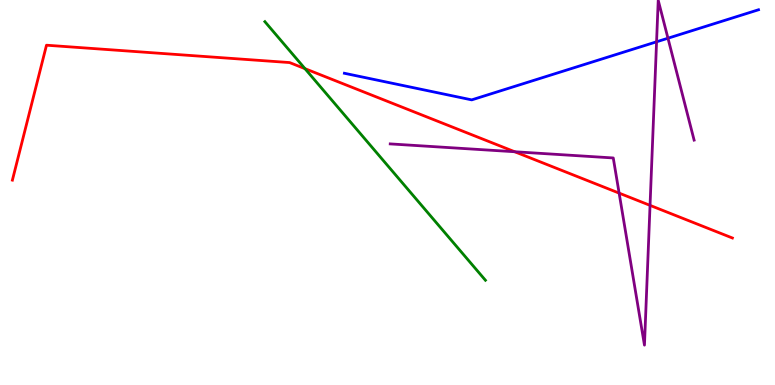[{'lines': ['blue', 'red'], 'intersections': []}, {'lines': ['green', 'red'], 'intersections': [{'x': 3.94, 'y': 8.22}]}, {'lines': ['purple', 'red'], 'intersections': [{'x': 6.64, 'y': 6.06}, {'x': 7.99, 'y': 4.98}, {'x': 8.39, 'y': 4.67}]}, {'lines': ['blue', 'green'], 'intersections': []}, {'lines': ['blue', 'purple'], 'intersections': [{'x': 8.47, 'y': 8.91}, {'x': 8.62, 'y': 9.01}]}, {'lines': ['green', 'purple'], 'intersections': []}]